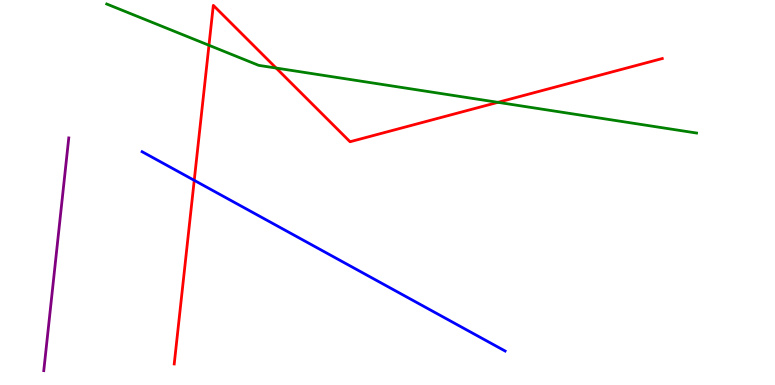[{'lines': ['blue', 'red'], 'intersections': [{'x': 2.51, 'y': 5.32}]}, {'lines': ['green', 'red'], 'intersections': [{'x': 2.7, 'y': 8.82}, {'x': 3.56, 'y': 8.23}, {'x': 6.42, 'y': 7.34}]}, {'lines': ['purple', 'red'], 'intersections': []}, {'lines': ['blue', 'green'], 'intersections': []}, {'lines': ['blue', 'purple'], 'intersections': []}, {'lines': ['green', 'purple'], 'intersections': []}]